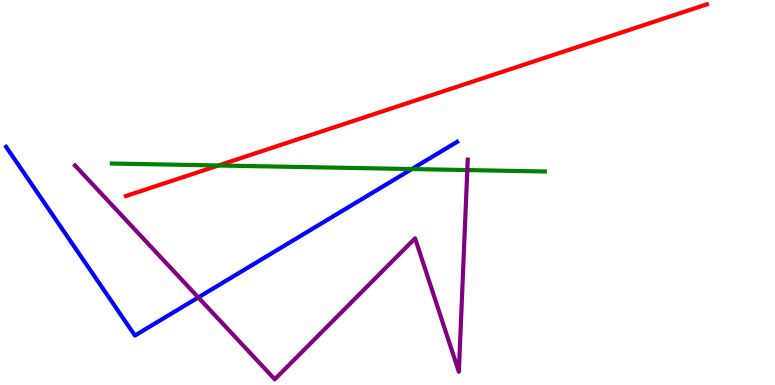[{'lines': ['blue', 'red'], 'intersections': []}, {'lines': ['green', 'red'], 'intersections': [{'x': 2.82, 'y': 5.7}]}, {'lines': ['purple', 'red'], 'intersections': []}, {'lines': ['blue', 'green'], 'intersections': [{'x': 5.31, 'y': 5.61}]}, {'lines': ['blue', 'purple'], 'intersections': [{'x': 2.56, 'y': 2.27}]}, {'lines': ['green', 'purple'], 'intersections': [{'x': 6.03, 'y': 5.58}]}]